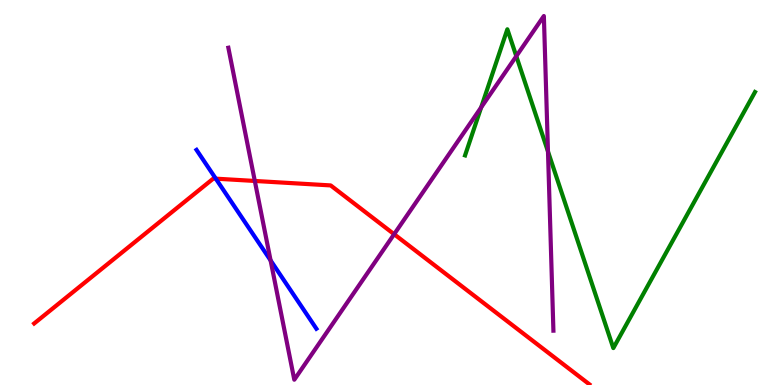[{'lines': ['blue', 'red'], 'intersections': [{'x': 2.78, 'y': 5.36}]}, {'lines': ['green', 'red'], 'intersections': []}, {'lines': ['purple', 'red'], 'intersections': [{'x': 3.29, 'y': 5.3}, {'x': 5.09, 'y': 3.92}]}, {'lines': ['blue', 'green'], 'intersections': []}, {'lines': ['blue', 'purple'], 'intersections': [{'x': 3.49, 'y': 3.24}]}, {'lines': ['green', 'purple'], 'intersections': [{'x': 6.21, 'y': 7.21}, {'x': 6.66, 'y': 8.54}, {'x': 7.07, 'y': 6.07}]}]